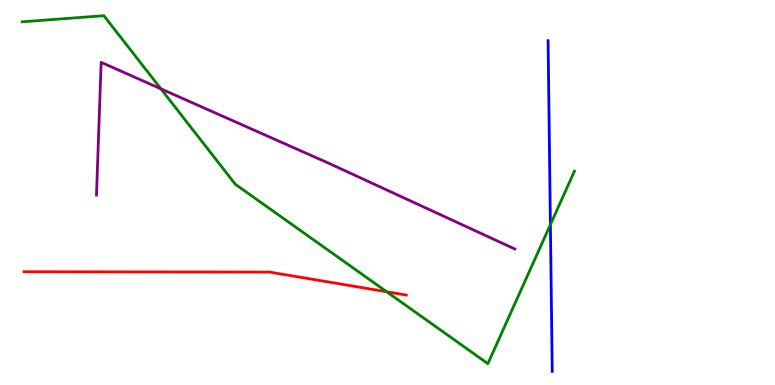[{'lines': ['blue', 'red'], 'intersections': []}, {'lines': ['green', 'red'], 'intersections': [{'x': 4.99, 'y': 2.42}]}, {'lines': ['purple', 'red'], 'intersections': []}, {'lines': ['blue', 'green'], 'intersections': [{'x': 7.1, 'y': 4.17}]}, {'lines': ['blue', 'purple'], 'intersections': []}, {'lines': ['green', 'purple'], 'intersections': [{'x': 2.08, 'y': 7.69}]}]